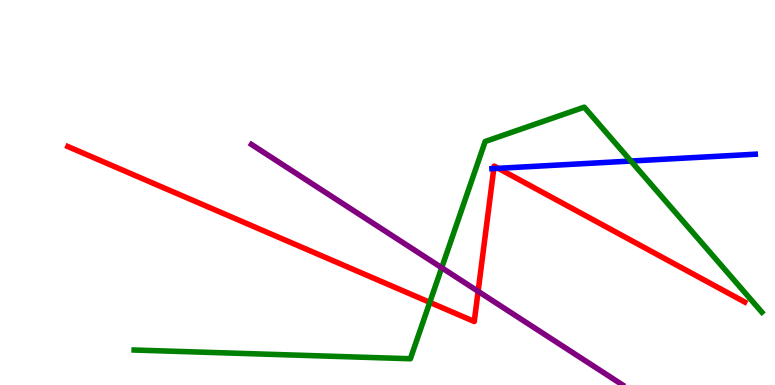[{'lines': ['blue', 'red'], 'intersections': [{'x': 6.37, 'y': 5.62}, {'x': 6.43, 'y': 5.63}]}, {'lines': ['green', 'red'], 'intersections': [{'x': 5.55, 'y': 2.15}]}, {'lines': ['purple', 'red'], 'intersections': [{'x': 6.17, 'y': 2.43}]}, {'lines': ['blue', 'green'], 'intersections': [{'x': 8.14, 'y': 5.82}]}, {'lines': ['blue', 'purple'], 'intersections': []}, {'lines': ['green', 'purple'], 'intersections': [{'x': 5.7, 'y': 3.05}]}]